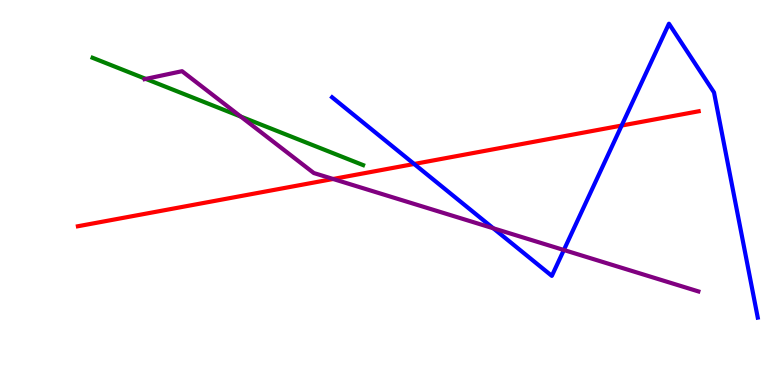[{'lines': ['blue', 'red'], 'intersections': [{'x': 5.34, 'y': 5.74}, {'x': 8.02, 'y': 6.74}]}, {'lines': ['green', 'red'], 'intersections': []}, {'lines': ['purple', 'red'], 'intersections': [{'x': 4.3, 'y': 5.35}]}, {'lines': ['blue', 'green'], 'intersections': []}, {'lines': ['blue', 'purple'], 'intersections': [{'x': 6.36, 'y': 4.07}, {'x': 7.28, 'y': 3.51}]}, {'lines': ['green', 'purple'], 'intersections': [{'x': 1.88, 'y': 7.95}, {'x': 3.11, 'y': 6.97}]}]